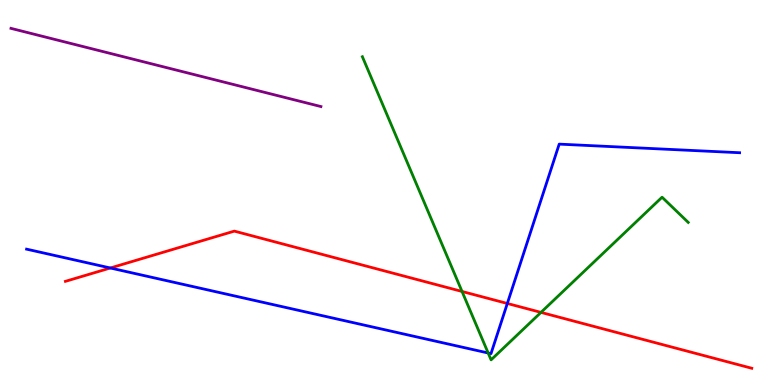[{'lines': ['blue', 'red'], 'intersections': [{'x': 1.42, 'y': 3.04}, {'x': 6.55, 'y': 2.12}]}, {'lines': ['green', 'red'], 'intersections': [{'x': 5.96, 'y': 2.43}, {'x': 6.98, 'y': 1.89}]}, {'lines': ['purple', 'red'], 'intersections': []}, {'lines': ['blue', 'green'], 'intersections': [{'x': 6.3, 'y': 0.831}]}, {'lines': ['blue', 'purple'], 'intersections': []}, {'lines': ['green', 'purple'], 'intersections': []}]